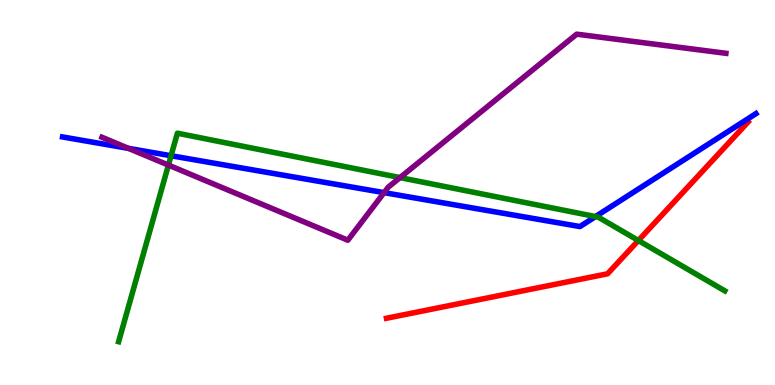[{'lines': ['blue', 'red'], 'intersections': []}, {'lines': ['green', 'red'], 'intersections': [{'x': 8.24, 'y': 3.75}]}, {'lines': ['purple', 'red'], 'intersections': []}, {'lines': ['blue', 'green'], 'intersections': [{'x': 2.21, 'y': 5.95}, {'x': 7.68, 'y': 4.37}]}, {'lines': ['blue', 'purple'], 'intersections': [{'x': 1.66, 'y': 6.15}, {'x': 4.96, 'y': 5.0}]}, {'lines': ['green', 'purple'], 'intersections': [{'x': 2.17, 'y': 5.71}, {'x': 5.16, 'y': 5.39}]}]